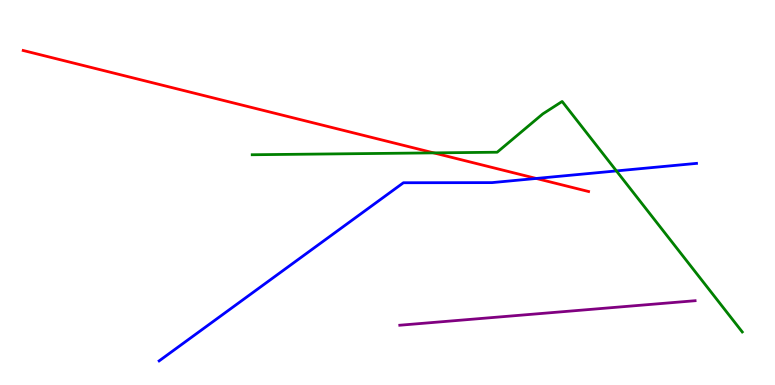[{'lines': ['blue', 'red'], 'intersections': [{'x': 6.92, 'y': 5.36}]}, {'lines': ['green', 'red'], 'intersections': [{'x': 5.6, 'y': 6.03}]}, {'lines': ['purple', 'red'], 'intersections': []}, {'lines': ['blue', 'green'], 'intersections': [{'x': 7.95, 'y': 5.56}]}, {'lines': ['blue', 'purple'], 'intersections': []}, {'lines': ['green', 'purple'], 'intersections': []}]